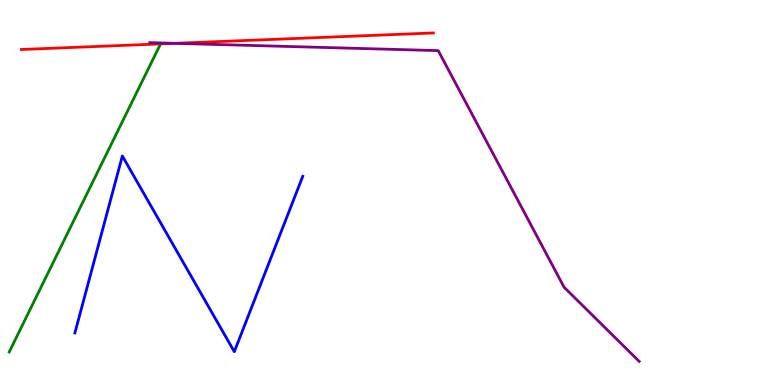[{'lines': ['blue', 'red'], 'intersections': []}, {'lines': ['green', 'red'], 'intersections': []}, {'lines': ['purple', 'red'], 'intersections': [{'x': 2.26, 'y': 8.87}]}, {'lines': ['blue', 'green'], 'intersections': []}, {'lines': ['blue', 'purple'], 'intersections': []}, {'lines': ['green', 'purple'], 'intersections': []}]